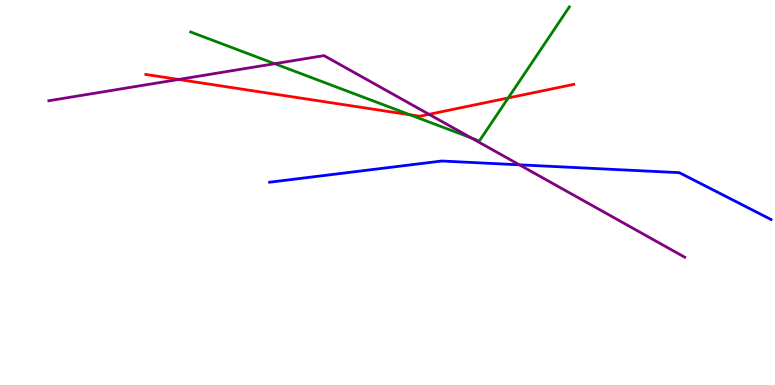[{'lines': ['blue', 'red'], 'intersections': []}, {'lines': ['green', 'red'], 'intersections': [{'x': 5.29, 'y': 7.02}, {'x': 6.56, 'y': 7.46}]}, {'lines': ['purple', 'red'], 'intersections': [{'x': 2.3, 'y': 7.94}, {'x': 5.54, 'y': 7.03}]}, {'lines': ['blue', 'green'], 'intersections': []}, {'lines': ['blue', 'purple'], 'intersections': [{'x': 6.7, 'y': 5.72}]}, {'lines': ['green', 'purple'], 'intersections': [{'x': 3.54, 'y': 8.35}, {'x': 6.08, 'y': 6.42}]}]